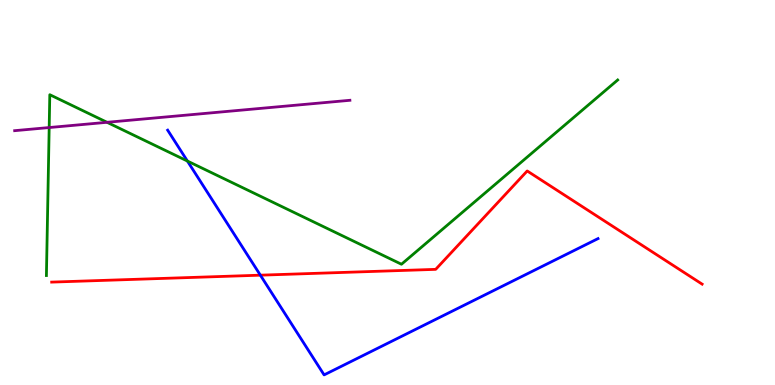[{'lines': ['blue', 'red'], 'intersections': [{'x': 3.36, 'y': 2.85}]}, {'lines': ['green', 'red'], 'intersections': []}, {'lines': ['purple', 'red'], 'intersections': []}, {'lines': ['blue', 'green'], 'intersections': [{'x': 2.42, 'y': 5.82}]}, {'lines': ['blue', 'purple'], 'intersections': []}, {'lines': ['green', 'purple'], 'intersections': [{'x': 0.635, 'y': 6.69}, {'x': 1.38, 'y': 6.82}]}]